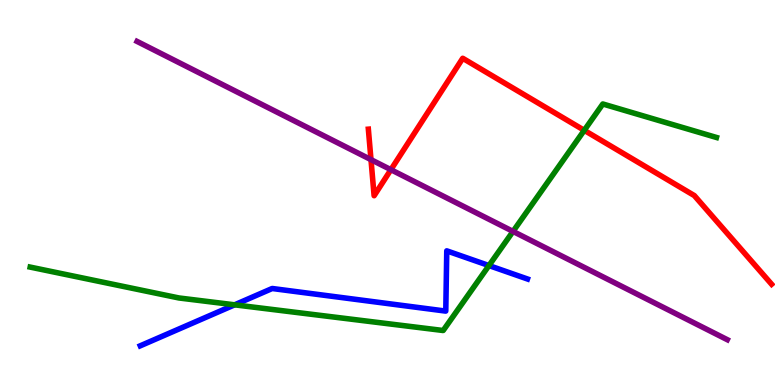[{'lines': ['blue', 'red'], 'intersections': []}, {'lines': ['green', 'red'], 'intersections': [{'x': 7.54, 'y': 6.61}]}, {'lines': ['purple', 'red'], 'intersections': [{'x': 4.79, 'y': 5.85}, {'x': 5.04, 'y': 5.59}]}, {'lines': ['blue', 'green'], 'intersections': [{'x': 3.03, 'y': 2.08}, {'x': 6.31, 'y': 3.1}]}, {'lines': ['blue', 'purple'], 'intersections': []}, {'lines': ['green', 'purple'], 'intersections': [{'x': 6.62, 'y': 3.99}]}]